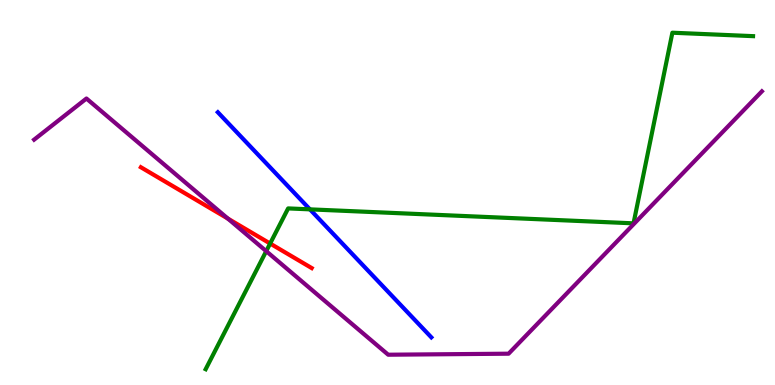[{'lines': ['blue', 'red'], 'intersections': []}, {'lines': ['green', 'red'], 'intersections': [{'x': 3.49, 'y': 3.67}]}, {'lines': ['purple', 'red'], 'intersections': [{'x': 2.94, 'y': 4.32}]}, {'lines': ['blue', 'green'], 'intersections': [{'x': 4.0, 'y': 4.56}]}, {'lines': ['blue', 'purple'], 'intersections': []}, {'lines': ['green', 'purple'], 'intersections': [{'x': 3.44, 'y': 3.48}]}]